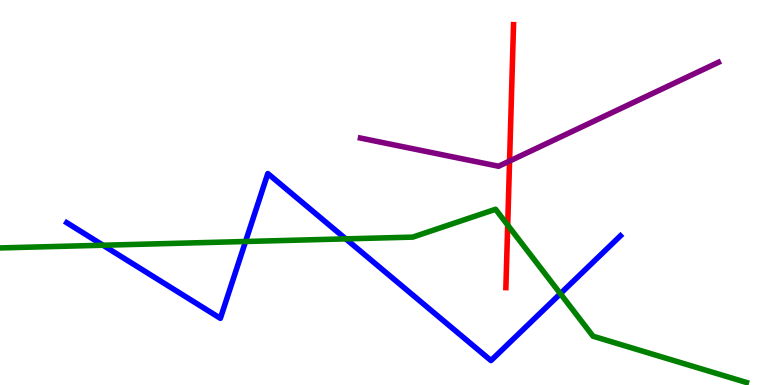[{'lines': ['blue', 'red'], 'intersections': []}, {'lines': ['green', 'red'], 'intersections': [{'x': 6.55, 'y': 4.15}]}, {'lines': ['purple', 'red'], 'intersections': [{'x': 6.58, 'y': 5.82}]}, {'lines': ['blue', 'green'], 'intersections': [{'x': 1.33, 'y': 3.63}, {'x': 3.17, 'y': 3.73}, {'x': 4.46, 'y': 3.8}, {'x': 7.23, 'y': 2.37}]}, {'lines': ['blue', 'purple'], 'intersections': []}, {'lines': ['green', 'purple'], 'intersections': []}]